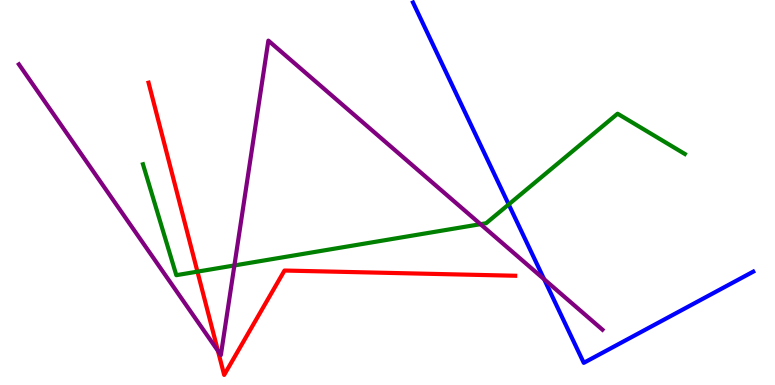[{'lines': ['blue', 'red'], 'intersections': []}, {'lines': ['green', 'red'], 'intersections': [{'x': 2.55, 'y': 2.94}]}, {'lines': ['purple', 'red'], 'intersections': [{'x': 2.81, 'y': 0.887}]}, {'lines': ['blue', 'green'], 'intersections': [{'x': 6.56, 'y': 4.69}]}, {'lines': ['blue', 'purple'], 'intersections': [{'x': 7.02, 'y': 2.75}]}, {'lines': ['green', 'purple'], 'intersections': [{'x': 3.02, 'y': 3.11}, {'x': 6.2, 'y': 4.18}]}]